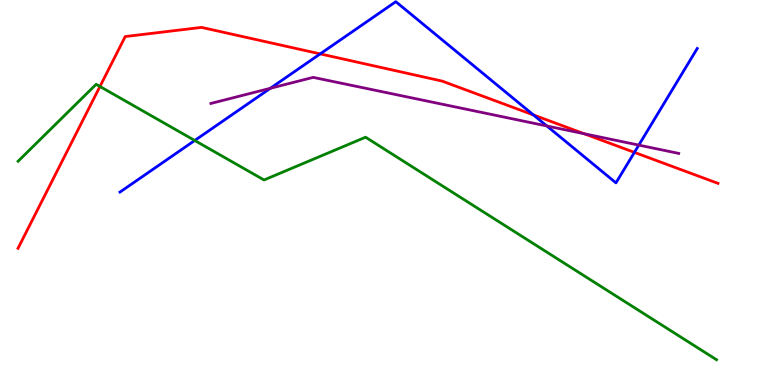[{'lines': ['blue', 'red'], 'intersections': [{'x': 4.13, 'y': 8.6}, {'x': 6.88, 'y': 7.01}, {'x': 8.19, 'y': 6.04}]}, {'lines': ['green', 'red'], 'intersections': [{'x': 1.29, 'y': 7.75}]}, {'lines': ['purple', 'red'], 'intersections': [{'x': 7.54, 'y': 6.53}]}, {'lines': ['blue', 'green'], 'intersections': [{'x': 2.51, 'y': 6.35}]}, {'lines': ['blue', 'purple'], 'intersections': [{'x': 3.49, 'y': 7.71}, {'x': 7.06, 'y': 6.73}, {'x': 8.24, 'y': 6.23}]}, {'lines': ['green', 'purple'], 'intersections': []}]